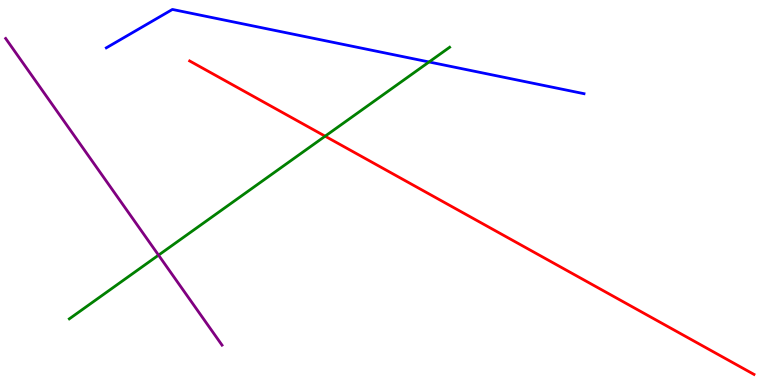[{'lines': ['blue', 'red'], 'intersections': []}, {'lines': ['green', 'red'], 'intersections': [{'x': 4.2, 'y': 6.46}]}, {'lines': ['purple', 'red'], 'intersections': []}, {'lines': ['blue', 'green'], 'intersections': [{'x': 5.54, 'y': 8.39}]}, {'lines': ['blue', 'purple'], 'intersections': []}, {'lines': ['green', 'purple'], 'intersections': [{'x': 2.05, 'y': 3.37}]}]